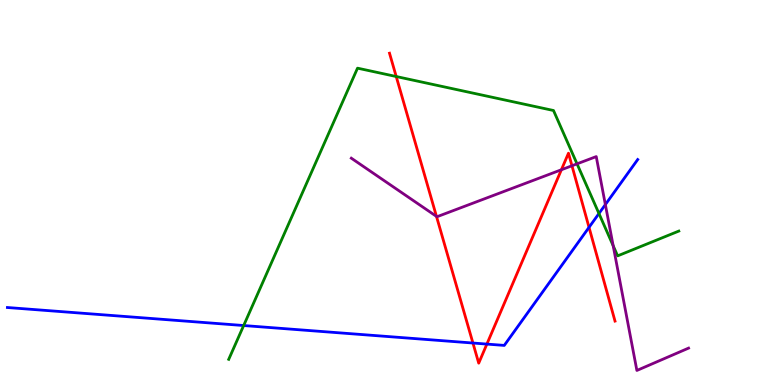[{'lines': ['blue', 'red'], 'intersections': [{'x': 6.1, 'y': 1.09}, {'x': 6.28, 'y': 1.06}, {'x': 7.6, 'y': 4.1}]}, {'lines': ['green', 'red'], 'intersections': [{'x': 5.11, 'y': 8.01}]}, {'lines': ['purple', 'red'], 'intersections': [{'x': 5.63, 'y': 4.38}, {'x': 7.24, 'y': 5.59}, {'x': 7.38, 'y': 5.69}]}, {'lines': ['blue', 'green'], 'intersections': [{'x': 3.14, 'y': 1.54}, {'x': 7.73, 'y': 4.45}]}, {'lines': ['blue', 'purple'], 'intersections': [{'x': 7.81, 'y': 4.69}]}, {'lines': ['green', 'purple'], 'intersections': [{'x': 7.45, 'y': 5.74}, {'x': 7.91, 'y': 3.62}]}]